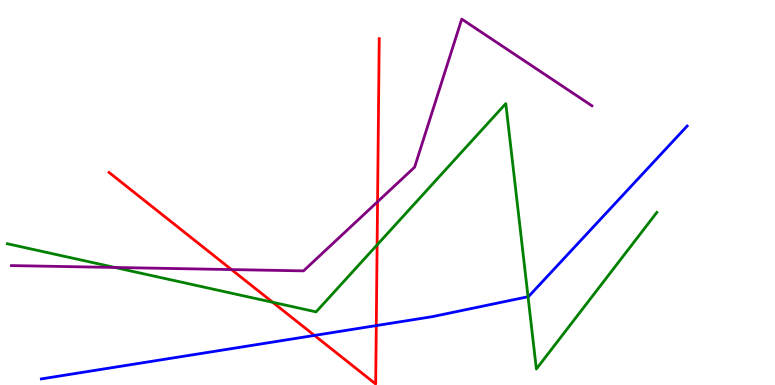[{'lines': ['blue', 'red'], 'intersections': [{'x': 4.06, 'y': 1.29}, {'x': 4.86, 'y': 1.54}]}, {'lines': ['green', 'red'], 'intersections': [{'x': 3.52, 'y': 2.15}, {'x': 4.87, 'y': 3.64}]}, {'lines': ['purple', 'red'], 'intersections': [{'x': 2.99, 'y': 3.0}, {'x': 4.87, 'y': 4.76}]}, {'lines': ['blue', 'green'], 'intersections': [{'x': 6.81, 'y': 2.29}]}, {'lines': ['blue', 'purple'], 'intersections': []}, {'lines': ['green', 'purple'], 'intersections': [{'x': 1.48, 'y': 3.05}]}]